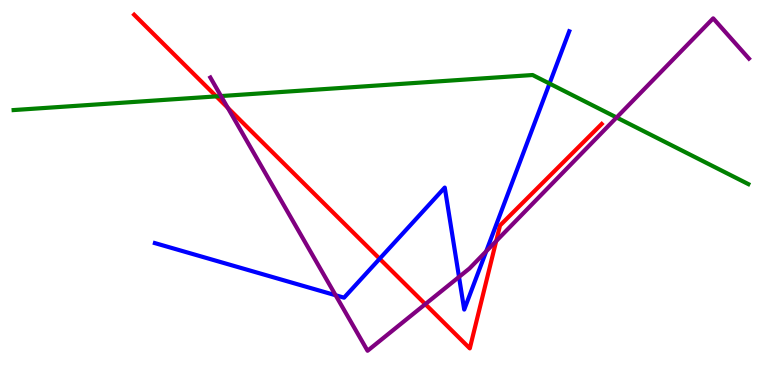[{'lines': ['blue', 'red'], 'intersections': [{'x': 4.9, 'y': 3.28}]}, {'lines': ['green', 'red'], 'intersections': [{'x': 2.79, 'y': 7.5}]}, {'lines': ['purple', 'red'], 'intersections': [{'x': 2.94, 'y': 7.2}, {'x': 5.49, 'y': 2.1}, {'x': 6.4, 'y': 3.74}]}, {'lines': ['blue', 'green'], 'intersections': [{'x': 7.09, 'y': 7.83}]}, {'lines': ['blue', 'purple'], 'intersections': [{'x': 4.33, 'y': 2.33}, {'x': 5.92, 'y': 2.81}, {'x': 6.27, 'y': 3.47}]}, {'lines': ['green', 'purple'], 'intersections': [{'x': 2.85, 'y': 7.5}, {'x': 7.96, 'y': 6.95}]}]